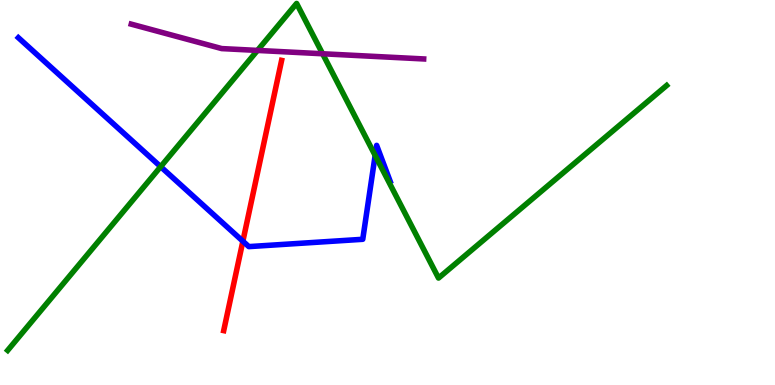[{'lines': ['blue', 'red'], 'intersections': [{'x': 3.13, 'y': 3.73}]}, {'lines': ['green', 'red'], 'intersections': []}, {'lines': ['purple', 'red'], 'intersections': []}, {'lines': ['blue', 'green'], 'intersections': [{'x': 2.07, 'y': 5.67}, {'x': 4.84, 'y': 5.96}]}, {'lines': ['blue', 'purple'], 'intersections': []}, {'lines': ['green', 'purple'], 'intersections': [{'x': 3.32, 'y': 8.69}, {'x': 4.16, 'y': 8.6}]}]